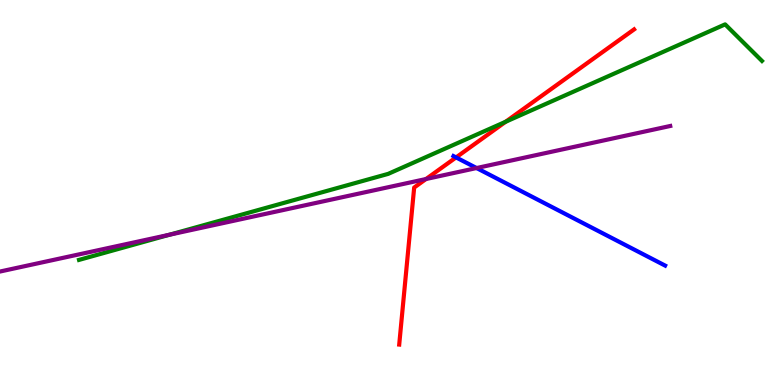[{'lines': ['blue', 'red'], 'intersections': [{'x': 5.88, 'y': 5.91}]}, {'lines': ['green', 'red'], 'intersections': [{'x': 6.52, 'y': 6.84}]}, {'lines': ['purple', 'red'], 'intersections': [{'x': 5.5, 'y': 5.35}]}, {'lines': ['blue', 'green'], 'intersections': []}, {'lines': ['blue', 'purple'], 'intersections': [{'x': 6.15, 'y': 5.64}]}, {'lines': ['green', 'purple'], 'intersections': [{'x': 2.19, 'y': 3.9}]}]